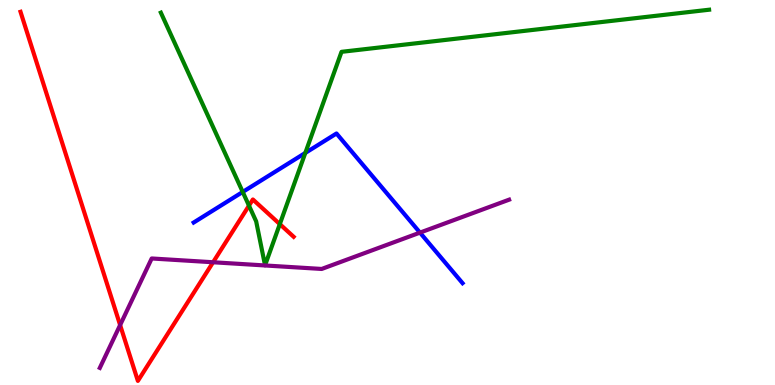[{'lines': ['blue', 'red'], 'intersections': []}, {'lines': ['green', 'red'], 'intersections': [{'x': 3.21, 'y': 4.66}, {'x': 3.61, 'y': 4.18}]}, {'lines': ['purple', 'red'], 'intersections': [{'x': 1.55, 'y': 1.56}, {'x': 2.75, 'y': 3.19}]}, {'lines': ['blue', 'green'], 'intersections': [{'x': 3.13, 'y': 5.01}, {'x': 3.94, 'y': 6.03}]}, {'lines': ['blue', 'purple'], 'intersections': [{'x': 5.42, 'y': 3.96}]}, {'lines': ['green', 'purple'], 'intersections': []}]